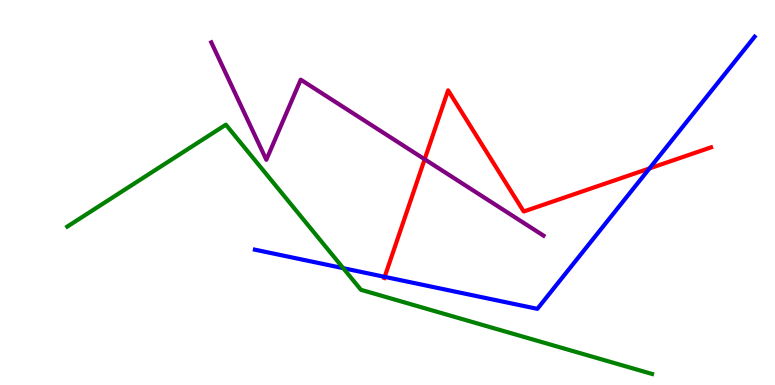[{'lines': ['blue', 'red'], 'intersections': [{'x': 4.96, 'y': 2.81}, {'x': 8.38, 'y': 5.63}]}, {'lines': ['green', 'red'], 'intersections': []}, {'lines': ['purple', 'red'], 'intersections': [{'x': 5.48, 'y': 5.86}]}, {'lines': ['blue', 'green'], 'intersections': [{'x': 4.43, 'y': 3.03}]}, {'lines': ['blue', 'purple'], 'intersections': []}, {'lines': ['green', 'purple'], 'intersections': []}]